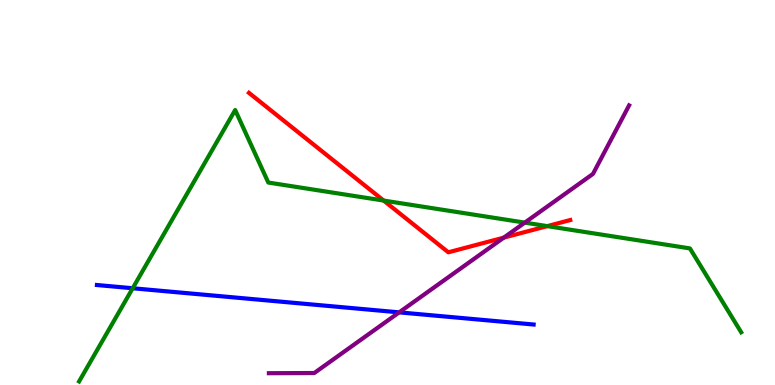[{'lines': ['blue', 'red'], 'intersections': []}, {'lines': ['green', 'red'], 'intersections': [{'x': 4.95, 'y': 4.79}, {'x': 7.06, 'y': 4.13}]}, {'lines': ['purple', 'red'], 'intersections': [{'x': 6.5, 'y': 3.83}]}, {'lines': ['blue', 'green'], 'intersections': [{'x': 1.71, 'y': 2.51}]}, {'lines': ['blue', 'purple'], 'intersections': [{'x': 5.15, 'y': 1.89}]}, {'lines': ['green', 'purple'], 'intersections': [{'x': 6.77, 'y': 4.22}]}]